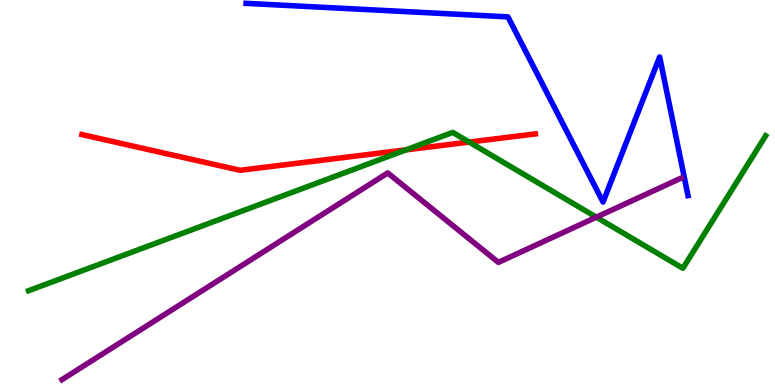[{'lines': ['blue', 'red'], 'intersections': []}, {'lines': ['green', 'red'], 'intersections': [{'x': 5.24, 'y': 6.11}, {'x': 6.05, 'y': 6.31}]}, {'lines': ['purple', 'red'], 'intersections': []}, {'lines': ['blue', 'green'], 'intersections': []}, {'lines': ['blue', 'purple'], 'intersections': []}, {'lines': ['green', 'purple'], 'intersections': [{'x': 7.69, 'y': 4.36}]}]